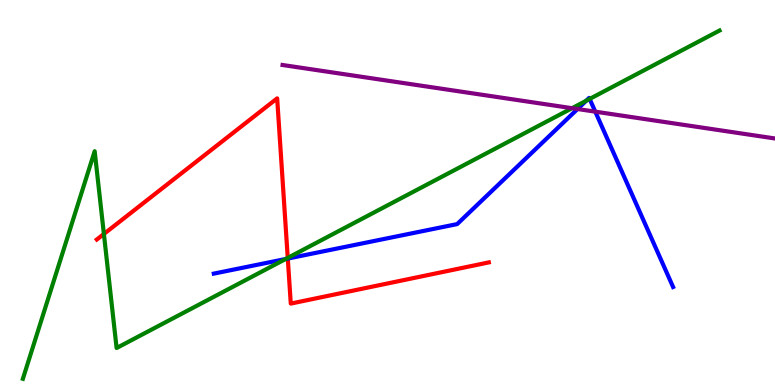[{'lines': ['blue', 'red'], 'intersections': [{'x': 3.71, 'y': 3.28}]}, {'lines': ['green', 'red'], 'intersections': [{'x': 1.34, 'y': 3.92}, {'x': 3.71, 'y': 3.3}]}, {'lines': ['purple', 'red'], 'intersections': []}, {'lines': ['blue', 'green'], 'intersections': [{'x': 3.69, 'y': 3.27}, {'x': 7.56, 'y': 7.38}, {'x': 7.61, 'y': 7.43}]}, {'lines': ['blue', 'purple'], 'intersections': [{'x': 7.45, 'y': 7.17}, {'x': 7.68, 'y': 7.1}]}, {'lines': ['green', 'purple'], 'intersections': [{'x': 7.38, 'y': 7.19}]}]